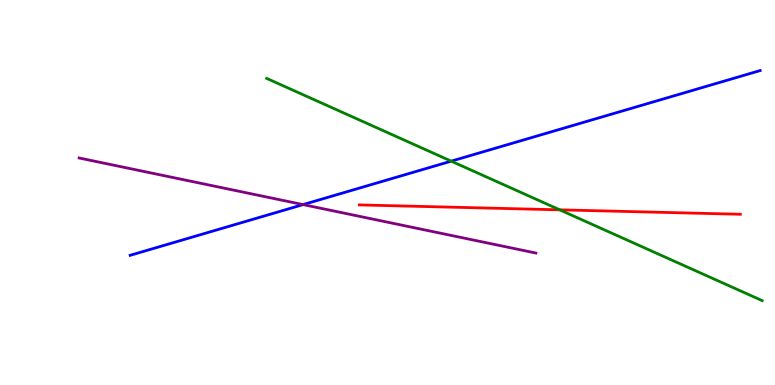[{'lines': ['blue', 'red'], 'intersections': []}, {'lines': ['green', 'red'], 'intersections': [{'x': 7.22, 'y': 4.55}]}, {'lines': ['purple', 'red'], 'intersections': []}, {'lines': ['blue', 'green'], 'intersections': [{'x': 5.82, 'y': 5.81}]}, {'lines': ['blue', 'purple'], 'intersections': [{'x': 3.91, 'y': 4.69}]}, {'lines': ['green', 'purple'], 'intersections': []}]